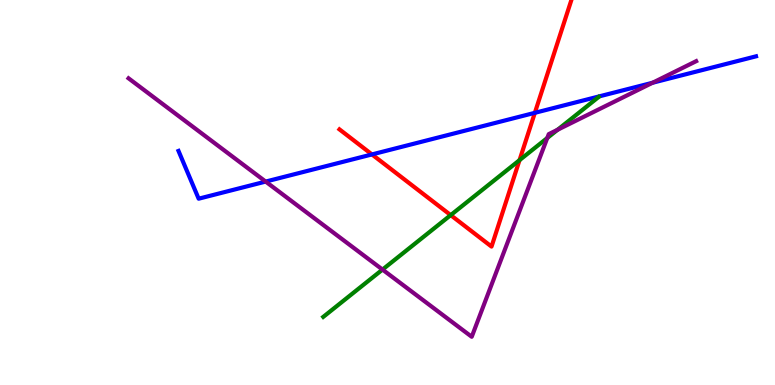[{'lines': ['blue', 'red'], 'intersections': [{'x': 4.8, 'y': 5.99}, {'x': 6.9, 'y': 7.07}]}, {'lines': ['green', 'red'], 'intersections': [{'x': 5.82, 'y': 4.41}, {'x': 6.7, 'y': 5.84}]}, {'lines': ['purple', 'red'], 'intersections': []}, {'lines': ['blue', 'green'], 'intersections': []}, {'lines': ['blue', 'purple'], 'intersections': [{'x': 3.43, 'y': 5.28}, {'x': 8.42, 'y': 7.85}]}, {'lines': ['green', 'purple'], 'intersections': [{'x': 4.94, 'y': 3.0}, {'x': 7.06, 'y': 6.42}, {'x': 7.19, 'y': 6.63}]}]